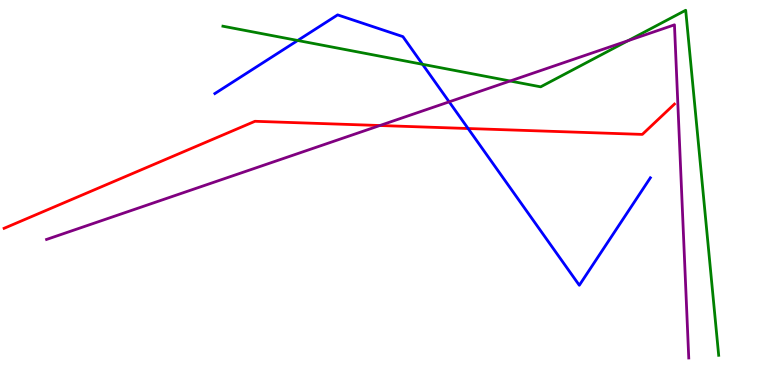[{'lines': ['blue', 'red'], 'intersections': [{'x': 6.04, 'y': 6.66}]}, {'lines': ['green', 'red'], 'intersections': []}, {'lines': ['purple', 'red'], 'intersections': [{'x': 4.9, 'y': 6.74}]}, {'lines': ['blue', 'green'], 'intersections': [{'x': 3.84, 'y': 8.95}, {'x': 5.45, 'y': 8.33}]}, {'lines': ['blue', 'purple'], 'intersections': [{'x': 5.8, 'y': 7.35}]}, {'lines': ['green', 'purple'], 'intersections': [{'x': 6.58, 'y': 7.9}, {'x': 8.1, 'y': 8.94}]}]